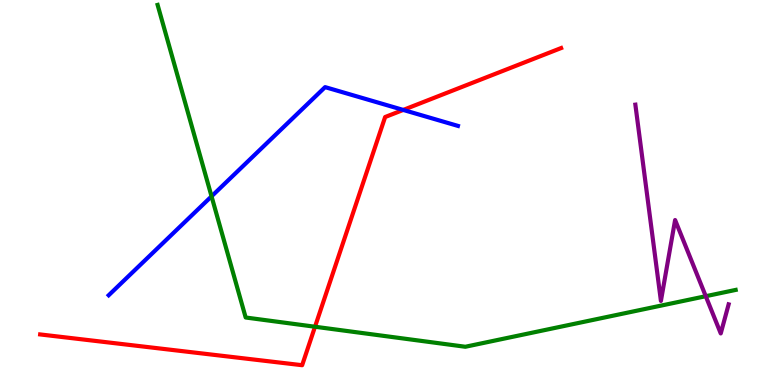[{'lines': ['blue', 'red'], 'intersections': [{'x': 5.2, 'y': 7.14}]}, {'lines': ['green', 'red'], 'intersections': [{'x': 4.06, 'y': 1.51}]}, {'lines': ['purple', 'red'], 'intersections': []}, {'lines': ['blue', 'green'], 'intersections': [{'x': 2.73, 'y': 4.9}]}, {'lines': ['blue', 'purple'], 'intersections': []}, {'lines': ['green', 'purple'], 'intersections': [{'x': 9.11, 'y': 2.31}]}]